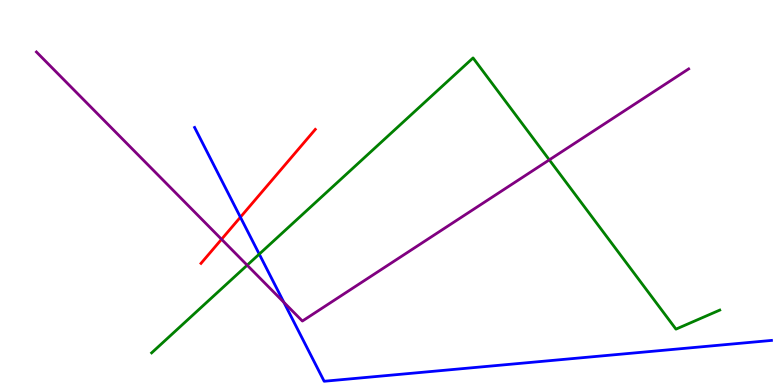[{'lines': ['blue', 'red'], 'intersections': [{'x': 3.1, 'y': 4.36}]}, {'lines': ['green', 'red'], 'intersections': []}, {'lines': ['purple', 'red'], 'intersections': [{'x': 2.86, 'y': 3.79}]}, {'lines': ['blue', 'green'], 'intersections': [{'x': 3.35, 'y': 3.4}]}, {'lines': ['blue', 'purple'], 'intersections': [{'x': 3.66, 'y': 2.15}]}, {'lines': ['green', 'purple'], 'intersections': [{'x': 3.19, 'y': 3.11}, {'x': 7.09, 'y': 5.85}]}]